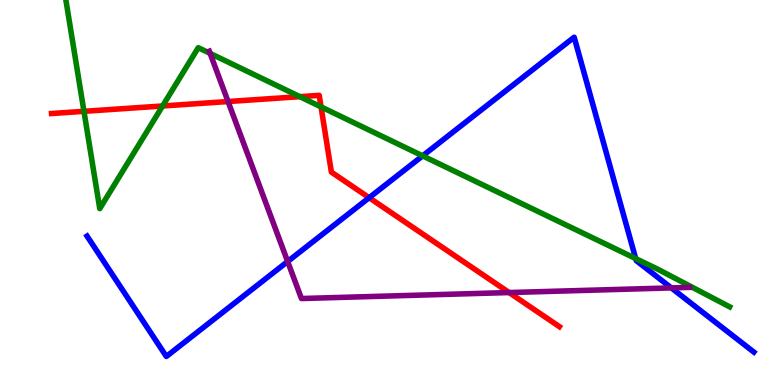[{'lines': ['blue', 'red'], 'intersections': [{'x': 4.76, 'y': 4.86}]}, {'lines': ['green', 'red'], 'intersections': [{'x': 1.08, 'y': 7.11}, {'x': 2.1, 'y': 7.25}, {'x': 3.87, 'y': 7.49}, {'x': 4.14, 'y': 7.22}]}, {'lines': ['purple', 'red'], 'intersections': [{'x': 2.94, 'y': 7.36}, {'x': 6.57, 'y': 2.4}]}, {'lines': ['blue', 'green'], 'intersections': [{'x': 5.45, 'y': 5.95}, {'x': 8.2, 'y': 3.28}]}, {'lines': ['blue', 'purple'], 'intersections': [{'x': 3.71, 'y': 3.21}, {'x': 8.66, 'y': 2.52}]}, {'lines': ['green', 'purple'], 'intersections': [{'x': 2.71, 'y': 8.61}]}]